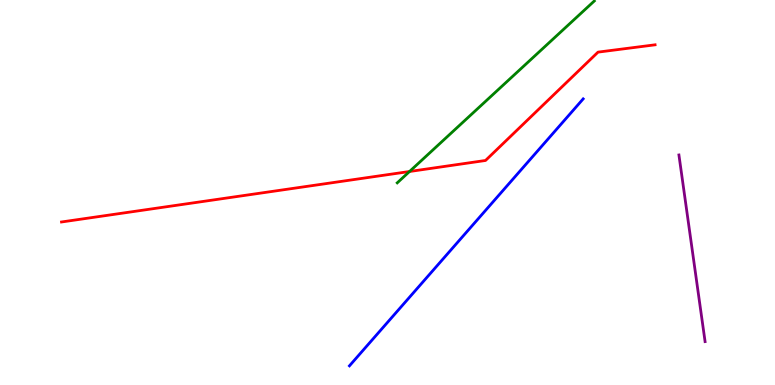[{'lines': ['blue', 'red'], 'intersections': []}, {'lines': ['green', 'red'], 'intersections': [{'x': 5.28, 'y': 5.55}]}, {'lines': ['purple', 'red'], 'intersections': []}, {'lines': ['blue', 'green'], 'intersections': []}, {'lines': ['blue', 'purple'], 'intersections': []}, {'lines': ['green', 'purple'], 'intersections': []}]